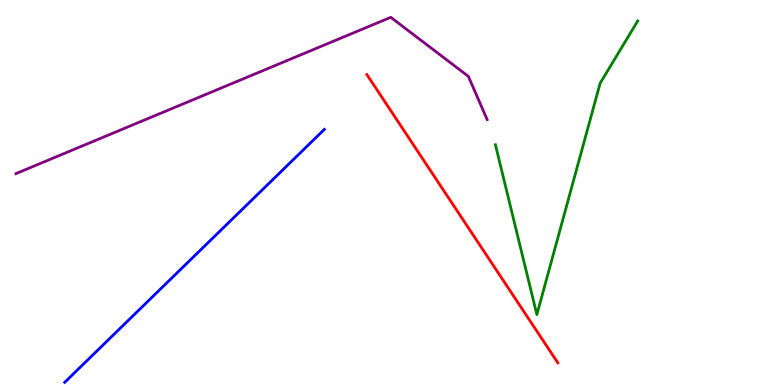[{'lines': ['blue', 'red'], 'intersections': []}, {'lines': ['green', 'red'], 'intersections': []}, {'lines': ['purple', 'red'], 'intersections': []}, {'lines': ['blue', 'green'], 'intersections': []}, {'lines': ['blue', 'purple'], 'intersections': []}, {'lines': ['green', 'purple'], 'intersections': []}]